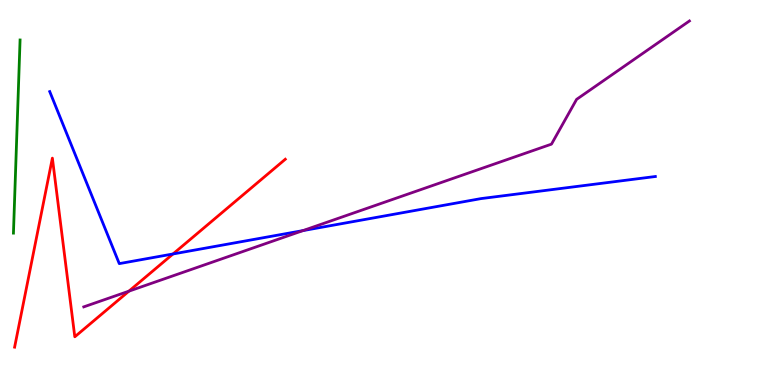[{'lines': ['blue', 'red'], 'intersections': [{'x': 2.23, 'y': 3.4}]}, {'lines': ['green', 'red'], 'intersections': []}, {'lines': ['purple', 'red'], 'intersections': [{'x': 1.66, 'y': 2.44}]}, {'lines': ['blue', 'green'], 'intersections': []}, {'lines': ['blue', 'purple'], 'intersections': [{'x': 3.91, 'y': 4.01}]}, {'lines': ['green', 'purple'], 'intersections': []}]